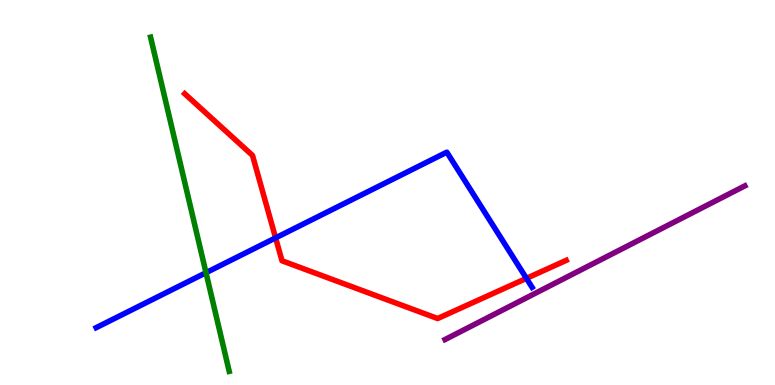[{'lines': ['blue', 'red'], 'intersections': [{'x': 3.56, 'y': 3.82}, {'x': 6.79, 'y': 2.77}]}, {'lines': ['green', 'red'], 'intersections': []}, {'lines': ['purple', 'red'], 'intersections': []}, {'lines': ['blue', 'green'], 'intersections': [{'x': 2.66, 'y': 2.92}]}, {'lines': ['blue', 'purple'], 'intersections': []}, {'lines': ['green', 'purple'], 'intersections': []}]